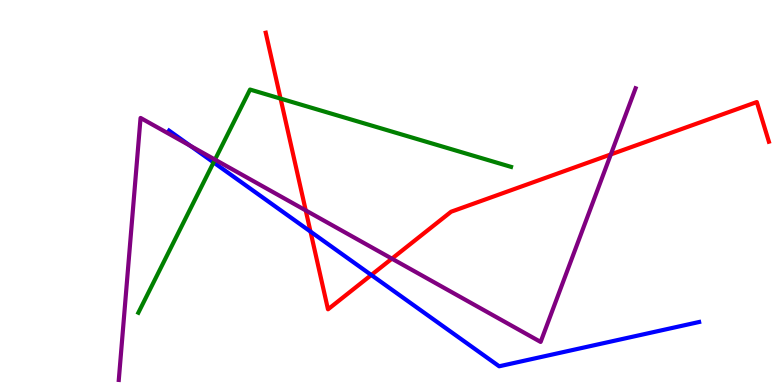[{'lines': ['blue', 'red'], 'intersections': [{'x': 4.01, 'y': 3.98}, {'x': 4.79, 'y': 2.86}]}, {'lines': ['green', 'red'], 'intersections': [{'x': 3.62, 'y': 7.44}]}, {'lines': ['purple', 'red'], 'intersections': [{'x': 3.94, 'y': 4.53}, {'x': 5.06, 'y': 3.28}, {'x': 7.88, 'y': 5.99}]}, {'lines': ['blue', 'green'], 'intersections': [{'x': 2.76, 'y': 5.78}]}, {'lines': ['blue', 'purple'], 'intersections': [{'x': 2.46, 'y': 6.21}]}, {'lines': ['green', 'purple'], 'intersections': [{'x': 2.77, 'y': 5.85}]}]